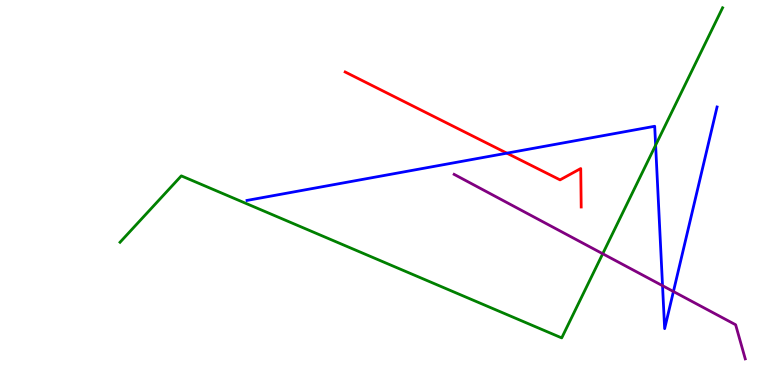[{'lines': ['blue', 'red'], 'intersections': [{'x': 6.54, 'y': 6.02}]}, {'lines': ['green', 'red'], 'intersections': []}, {'lines': ['purple', 'red'], 'intersections': []}, {'lines': ['blue', 'green'], 'intersections': [{'x': 8.46, 'y': 6.23}]}, {'lines': ['blue', 'purple'], 'intersections': [{'x': 8.55, 'y': 2.58}, {'x': 8.69, 'y': 2.43}]}, {'lines': ['green', 'purple'], 'intersections': [{'x': 7.78, 'y': 3.41}]}]